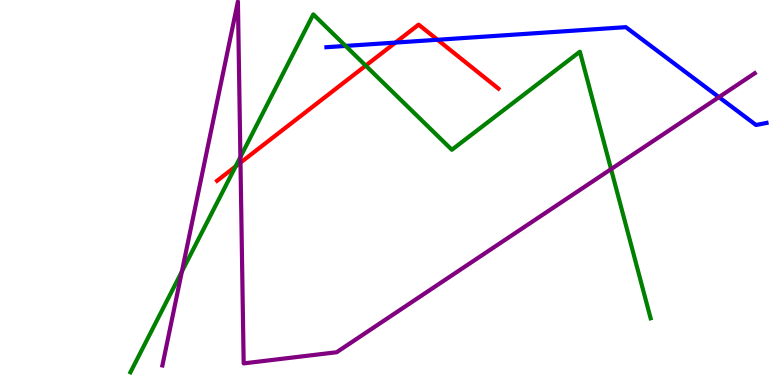[{'lines': ['blue', 'red'], 'intersections': [{'x': 5.1, 'y': 8.89}, {'x': 5.65, 'y': 8.97}]}, {'lines': ['green', 'red'], 'intersections': [{'x': 3.04, 'y': 5.68}, {'x': 4.72, 'y': 8.3}]}, {'lines': ['purple', 'red'], 'intersections': [{'x': 3.1, 'y': 5.78}]}, {'lines': ['blue', 'green'], 'intersections': [{'x': 4.46, 'y': 8.81}]}, {'lines': ['blue', 'purple'], 'intersections': [{'x': 9.28, 'y': 7.48}]}, {'lines': ['green', 'purple'], 'intersections': [{'x': 2.35, 'y': 2.95}, {'x': 3.1, 'y': 5.92}, {'x': 7.88, 'y': 5.61}]}]